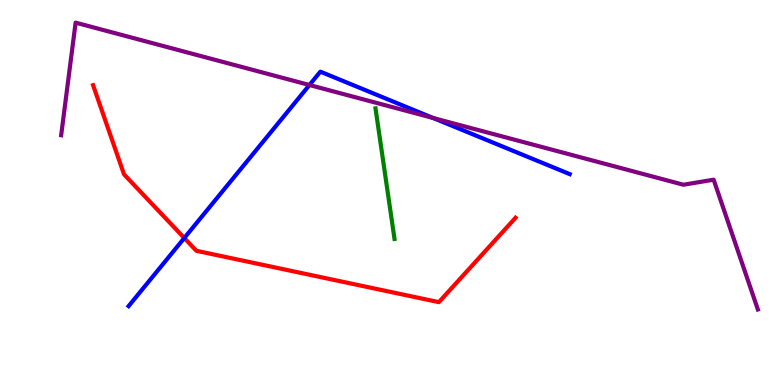[{'lines': ['blue', 'red'], 'intersections': [{'x': 2.38, 'y': 3.82}]}, {'lines': ['green', 'red'], 'intersections': []}, {'lines': ['purple', 'red'], 'intersections': []}, {'lines': ['blue', 'green'], 'intersections': []}, {'lines': ['blue', 'purple'], 'intersections': [{'x': 3.99, 'y': 7.79}, {'x': 5.59, 'y': 6.94}]}, {'lines': ['green', 'purple'], 'intersections': []}]